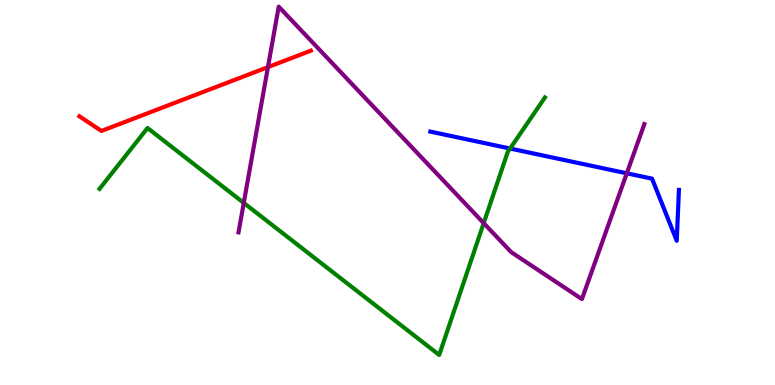[{'lines': ['blue', 'red'], 'intersections': []}, {'lines': ['green', 'red'], 'intersections': []}, {'lines': ['purple', 'red'], 'intersections': [{'x': 3.46, 'y': 8.26}]}, {'lines': ['blue', 'green'], 'intersections': [{'x': 6.58, 'y': 6.14}]}, {'lines': ['blue', 'purple'], 'intersections': [{'x': 8.09, 'y': 5.5}]}, {'lines': ['green', 'purple'], 'intersections': [{'x': 3.15, 'y': 4.73}, {'x': 6.24, 'y': 4.2}]}]